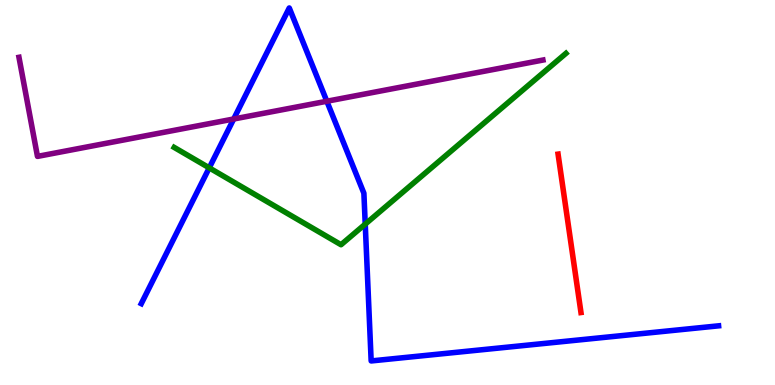[{'lines': ['blue', 'red'], 'intersections': []}, {'lines': ['green', 'red'], 'intersections': []}, {'lines': ['purple', 'red'], 'intersections': []}, {'lines': ['blue', 'green'], 'intersections': [{'x': 2.7, 'y': 5.64}, {'x': 4.71, 'y': 4.18}]}, {'lines': ['blue', 'purple'], 'intersections': [{'x': 3.02, 'y': 6.91}, {'x': 4.22, 'y': 7.37}]}, {'lines': ['green', 'purple'], 'intersections': []}]